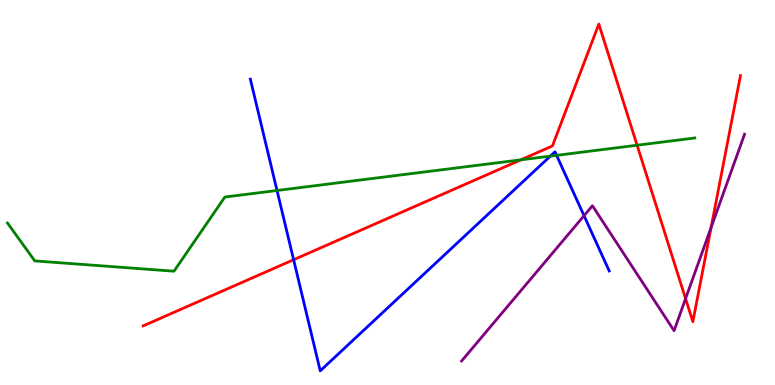[{'lines': ['blue', 'red'], 'intersections': [{'x': 3.79, 'y': 3.25}]}, {'lines': ['green', 'red'], 'intersections': [{'x': 6.72, 'y': 5.85}, {'x': 8.22, 'y': 6.23}]}, {'lines': ['purple', 'red'], 'intersections': [{'x': 8.85, 'y': 2.24}, {'x': 9.18, 'y': 4.09}]}, {'lines': ['blue', 'green'], 'intersections': [{'x': 3.57, 'y': 5.05}, {'x': 7.1, 'y': 5.94}, {'x': 7.18, 'y': 5.96}]}, {'lines': ['blue', 'purple'], 'intersections': [{'x': 7.54, 'y': 4.4}]}, {'lines': ['green', 'purple'], 'intersections': []}]